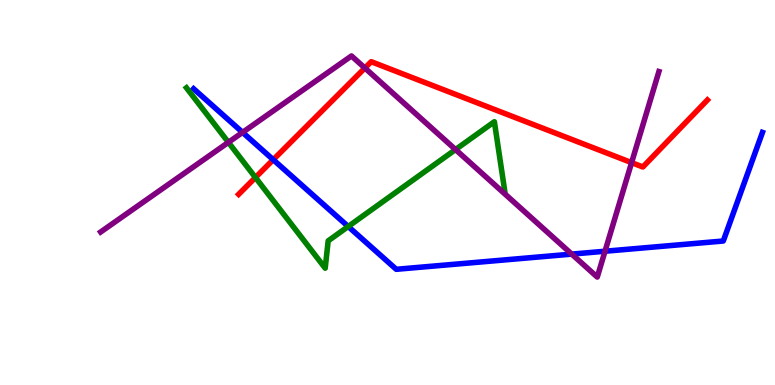[{'lines': ['blue', 'red'], 'intersections': [{'x': 3.53, 'y': 5.85}]}, {'lines': ['green', 'red'], 'intersections': [{'x': 3.3, 'y': 5.39}]}, {'lines': ['purple', 'red'], 'intersections': [{'x': 4.71, 'y': 8.23}, {'x': 8.15, 'y': 5.78}]}, {'lines': ['blue', 'green'], 'intersections': [{'x': 4.49, 'y': 4.12}]}, {'lines': ['blue', 'purple'], 'intersections': [{'x': 3.13, 'y': 6.56}, {'x': 7.38, 'y': 3.4}, {'x': 7.81, 'y': 3.47}]}, {'lines': ['green', 'purple'], 'intersections': [{'x': 2.95, 'y': 6.3}, {'x': 5.88, 'y': 6.12}]}]